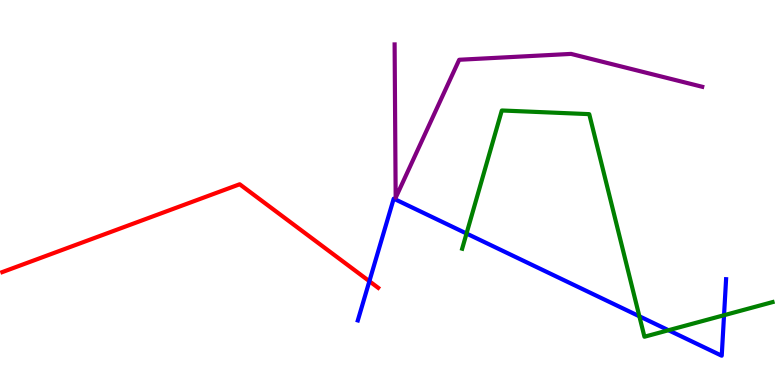[{'lines': ['blue', 'red'], 'intersections': [{'x': 4.77, 'y': 2.7}]}, {'lines': ['green', 'red'], 'intersections': []}, {'lines': ['purple', 'red'], 'intersections': []}, {'lines': ['blue', 'green'], 'intersections': [{'x': 6.02, 'y': 3.93}, {'x': 8.25, 'y': 1.78}, {'x': 8.63, 'y': 1.42}, {'x': 9.34, 'y': 1.81}]}, {'lines': ['blue', 'purple'], 'intersections': []}, {'lines': ['green', 'purple'], 'intersections': []}]